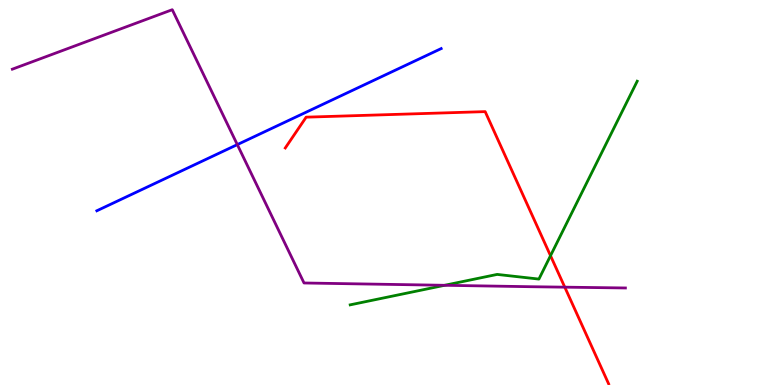[{'lines': ['blue', 'red'], 'intersections': []}, {'lines': ['green', 'red'], 'intersections': [{'x': 7.1, 'y': 3.36}]}, {'lines': ['purple', 'red'], 'intersections': [{'x': 7.29, 'y': 2.54}]}, {'lines': ['blue', 'green'], 'intersections': []}, {'lines': ['blue', 'purple'], 'intersections': [{'x': 3.06, 'y': 6.24}]}, {'lines': ['green', 'purple'], 'intersections': [{'x': 5.74, 'y': 2.59}]}]